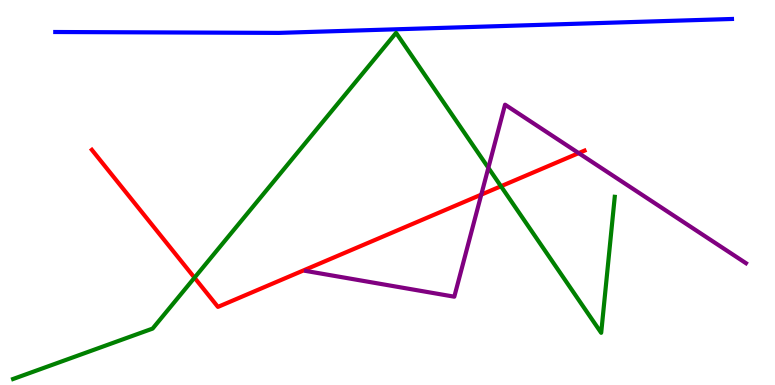[{'lines': ['blue', 'red'], 'intersections': []}, {'lines': ['green', 'red'], 'intersections': [{'x': 2.51, 'y': 2.79}, {'x': 6.46, 'y': 5.16}]}, {'lines': ['purple', 'red'], 'intersections': [{'x': 6.21, 'y': 4.94}, {'x': 7.47, 'y': 6.02}]}, {'lines': ['blue', 'green'], 'intersections': []}, {'lines': ['blue', 'purple'], 'intersections': []}, {'lines': ['green', 'purple'], 'intersections': [{'x': 6.3, 'y': 5.64}]}]